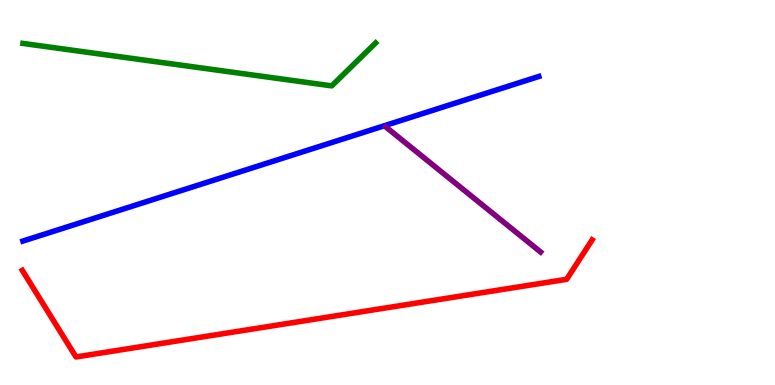[{'lines': ['blue', 'red'], 'intersections': []}, {'lines': ['green', 'red'], 'intersections': []}, {'lines': ['purple', 'red'], 'intersections': []}, {'lines': ['blue', 'green'], 'intersections': []}, {'lines': ['blue', 'purple'], 'intersections': []}, {'lines': ['green', 'purple'], 'intersections': []}]